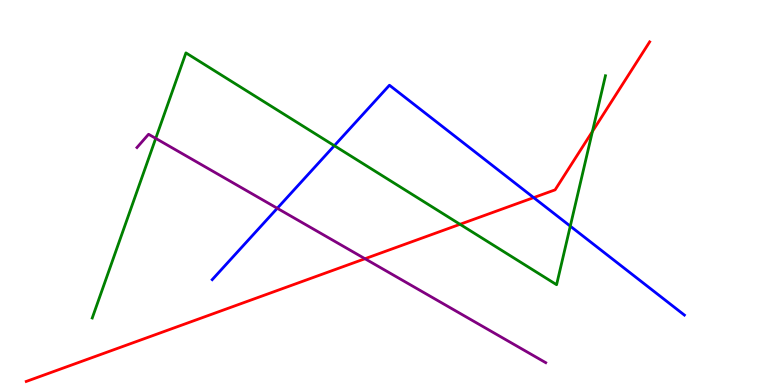[{'lines': ['blue', 'red'], 'intersections': [{'x': 6.89, 'y': 4.87}]}, {'lines': ['green', 'red'], 'intersections': [{'x': 5.94, 'y': 4.17}, {'x': 7.64, 'y': 6.59}]}, {'lines': ['purple', 'red'], 'intersections': [{'x': 4.71, 'y': 3.28}]}, {'lines': ['blue', 'green'], 'intersections': [{'x': 4.31, 'y': 6.22}, {'x': 7.36, 'y': 4.13}]}, {'lines': ['blue', 'purple'], 'intersections': [{'x': 3.58, 'y': 4.59}]}, {'lines': ['green', 'purple'], 'intersections': [{'x': 2.01, 'y': 6.41}]}]